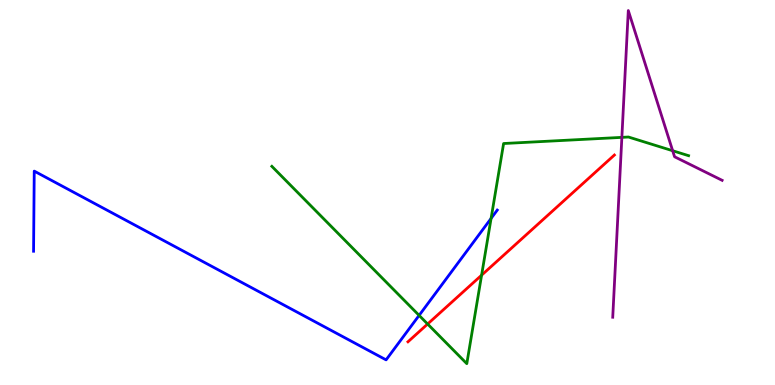[{'lines': ['blue', 'red'], 'intersections': []}, {'lines': ['green', 'red'], 'intersections': [{'x': 5.52, 'y': 1.58}, {'x': 6.21, 'y': 2.85}]}, {'lines': ['purple', 'red'], 'intersections': []}, {'lines': ['blue', 'green'], 'intersections': [{'x': 5.41, 'y': 1.81}, {'x': 6.34, 'y': 4.33}]}, {'lines': ['blue', 'purple'], 'intersections': []}, {'lines': ['green', 'purple'], 'intersections': [{'x': 8.02, 'y': 6.43}, {'x': 8.68, 'y': 6.08}]}]